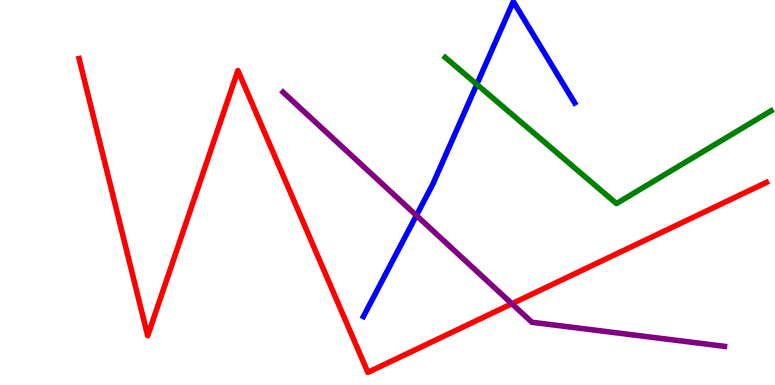[{'lines': ['blue', 'red'], 'intersections': []}, {'lines': ['green', 'red'], 'intersections': []}, {'lines': ['purple', 'red'], 'intersections': [{'x': 6.61, 'y': 2.11}]}, {'lines': ['blue', 'green'], 'intersections': [{'x': 6.15, 'y': 7.81}]}, {'lines': ['blue', 'purple'], 'intersections': [{'x': 5.37, 'y': 4.4}]}, {'lines': ['green', 'purple'], 'intersections': []}]